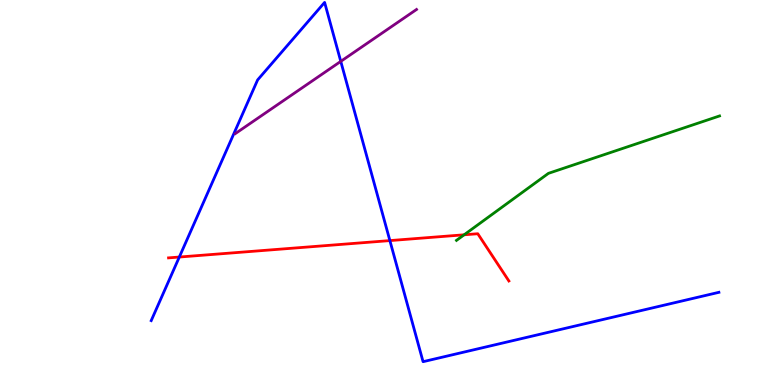[{'lines': ['blue', 'red'], 'intersections': [{'x': 2.31, 'y': 3.32}, {'x': 5.03, 'y': 3.75}]}, {'lines': ['green', 'red'], 'intersections': [{'x': 5.99, 'y': 3.9}]}, {'lines': ['purple', 'red'], 'intersections': []}, {'lines': ['blue', 'green'], 'intersections': []}, {'lines': ['blue', 'purple'], 'intersections': [{'x': 4.4, 'y': 8.41}]}, {'lines': ['green', 'purple'], 'intersections': []}]